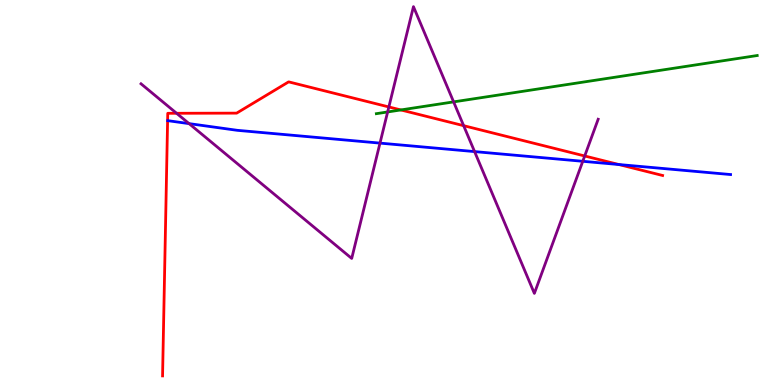[{'lines': ['blue', 'red'], 'intersections': [{'x': 7.99, 'y': 5.73}]}, {'lines': ['green', 'red'], 'intersections': [{'x': 5.17, 'y': 7.14}]}, {'lines': ['purple', 'red'], 'intersections': [{'x': 2.28, 'y': 7.06}, {'x': 5.02, 'y': 7.22}, {'x': 5.98, 'y': 6.74}, {'x': 7.54, 'y': 5.95}]}, {'lines': ['blue', 'green'], 'intersections': []}, {'lines': ['blue', 'purple'], 'intersections': [{'x': 2.44, 'y': 6.79}, {'x': 4.9, 'y': 6.28}, {'x': 6.12, 'y': 6.06}, {'x': 7.52, 'y': 5.81}]}, {'lines': ['green', 'purple'], 'intersections': [{'x': 5.0, 'y': 7.09}, {'x': 5.85, 'y': 7.35}]}]